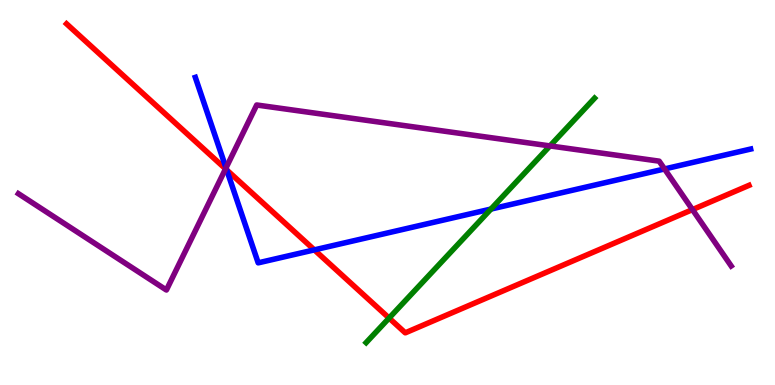[{'lines': ['blue', 'red'], 'intersections': [{'x': 2.93, 'y': 5.59}, {'x': 4.06, 'y': 3.51}]}, {'lines': ['green', 'red'], 'intersections': [{'x': 5.02, 'y': 1.74}]}, {'lines': ['purple', 'red'], 'intersections': [{'x': 2.91, 'y': 5.61}, {'x': 8.94, 'y': 4.56}]}, {'lines': ['blue', 'green'], 'intersections': [{'x': 6.33, 'y': 4.57}]}, {'lines': ['blue', 'purple'], 'intersections': [{'x': 2.92, 'y': 5.64}, {'x': 8.57, 'y': 5.61}]}, {'lines': ['green', 'purple'], 'intersections': [{'x': 7.1, 'y': 6.21}]}]